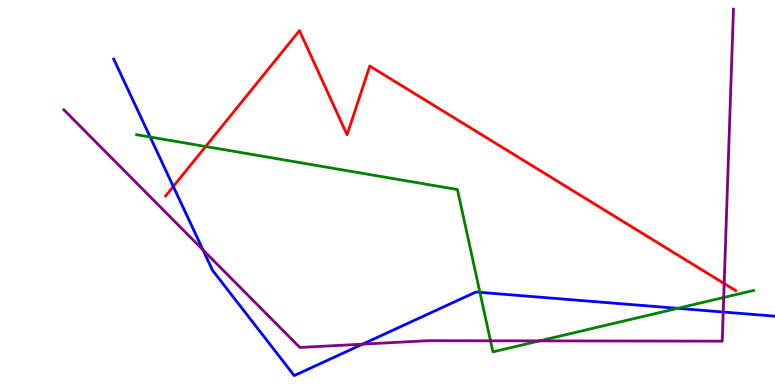[{'lines': ['blue', 'red'], 'intersections': [{'x': 2.24, 'y': 5.16}]}, {'lines': ['green', 'red'], 'intersections': [{'x': 2.65, 'y': 6.19}]}, {'lines': ['purple', 'red'], 'intersections': [{'x': 9.34, 'y': 2.64}]}, {'lines': ['blue', 'green'], 'intersections': [{'x': 1.94, 'y': 6.44}, {'x': 6.19, 'y': 2.41}, {'x': 8.74, 'y': 1.99}]}, {'lines': ['blue', 'purple'], 'intersections': [{'x': 2.62, 'y': 3.51}, {'x': 4.68, 'y': 1.06}, {'x': 9.33, 'y': 1.9}]}, {'lines': ['green', 'purple'], 'intersections': [{'x': 6.33, 'y': 1.15}, {'x': 6.96, 'y': 1.15}, {'x': 9.34, 'y': 2.27}]}]